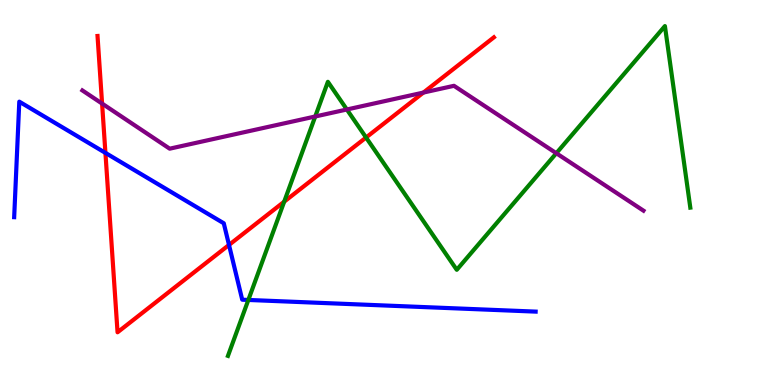[{'lines': ['blue', 'red'], 'intersections': [{'x': 1.36, 'y': 6.03}, {'x': 2.95, 'y': 3.64}]}, {'lines': ['green', 'red'], 'intersections': [{'x': 3.67, 'y': 4.76}, {'x': 4.72, 'y': 6.43}]}, {'lines': ['purple', 'red'], 'intersections': [{'x': 1.32, 'y': 7.31}, {'x': 5.46, 'y': 7.6}]}, {'lines': ['blue', 'green'], 'intersections': [{'x': 3.2, 'y': 2.21}]}, {'lines': ['blue', 'purple'], 'intersections': []}, {'lines': ['green', 'purple'], 'intersections': [{'x': 4.07, 'y': 6.97}, {'x': 4.48, 'y': 7.16}, {'x': 7.18, 'y': 6.02}]}]